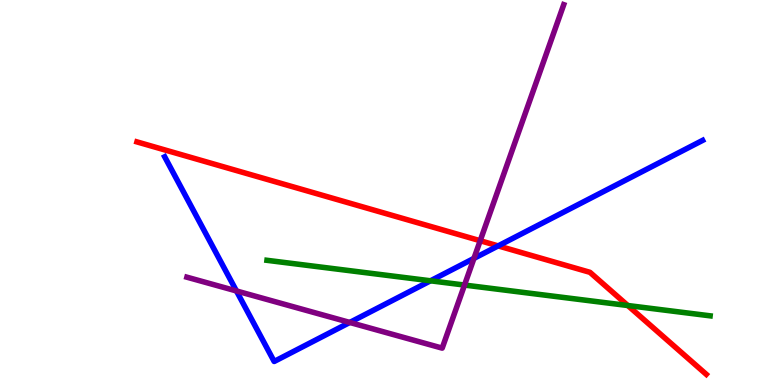[{'lines': ['blue', 'red'], 'intersections': [{'x': 6.43, 'y': 3.61}]}, {'lines': ['green', 'red'], 'intersections': [{'x': 8.1, 'y': 2.06}]}, {'lines': ['purple', 'red'], 'intersections': [{'x': 6.2, 'y': 3.75}]}, {'lines': ['blue', 'green'], 'intersections': [{'x': 5.55, 'y': 2.71}]}, {'lines': ['blue', 'purple'], 'intersections': [{'x': 3.05, 'y': 2.44}, {'x': 4.51, 'y': 1.62}, {'x': 6.12, 'y': 3.29}]}, {'lines': ['green', 'purple'], 'intersections': [{'x': 5.99, 'y': 2.6}]}]